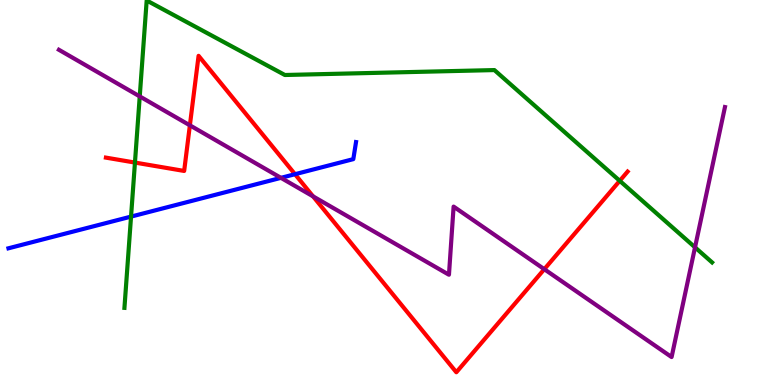[{'lines': ['blue', 'red'], 'intersections': [{'x': 3.81, 'y': 5.48}]}, {'lines': ['green', 'red'], 'intersections': [{'x': 1.74, 'y': 5.78}, {'x': 8.0, 'y': 5.3}]}, {'lines': ['purple', 'red'], 'intersections': [{'x': 2.45, 'y': 6.74}, {'x': 4.04, 'y': 4.9}, {'x': 7.02, 'y': 3.01}]}, {'lines': ['blue', 'green'], 'intersections': [{'x': 1.69, 'y': 4.37}]}, {'lines': ['blue', 'purple'], 'intersections': [{'x': 3.63, 'y': 5.38}]}, {'lines': ['green', 'purple'], 'intersections': [{'x': 1.8, 'y': 7.5}, {'x': 8.97, 'y': 3.58}]}]